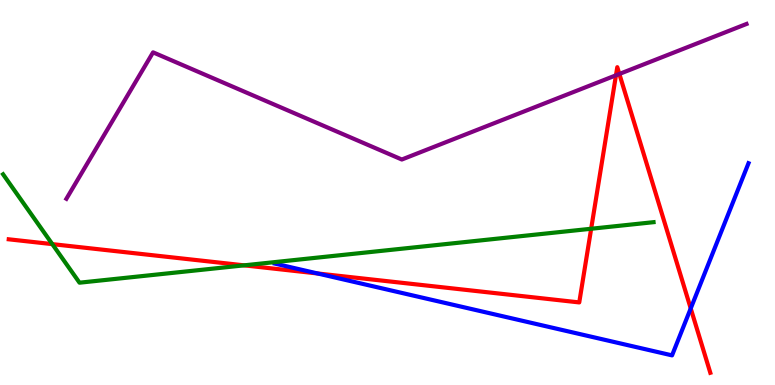[{'lines': ['blue', 'red'], 'intersections': [{'x': 4.1, 'y': 2.9}, {'x': 8.91, 'y': 1.99}]}, {'lines': ['green', 'red'], 'intersections': [{'x': 0.675, 'y': 3.66}, {'x': 3.15, 'y': 3.11}, {'x': 7.63, 'y': 4.06}]}, {'lines': ['purple', 'red'], 'intersections': [{'x': 7.95, 'y': 8.04}, {'x': 7.99, 'y': 8.08}]}, {'lines': ['blue', 'green'], 'intersections': []}, {'lines': ['blue', 'purple'], 'intersections': []}, {'lines': ['green', 'purple'], 'intersections': []}]